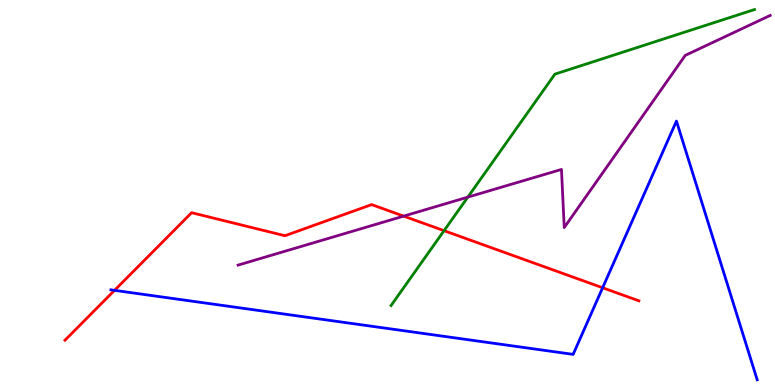[{'lines': ['blue', 'red'], 'intersections': [{'x': 1.48, 'y': 2.46}, {'x': 7.78, 'y': 2.53}]}, {'lines': ['green', 'red'], 'intersections': [{'x': 5.73, 'y': 4.01}]}, {'lines': ['purple', 'red'], 'intersections': [{'x': 5.21, 'y': 4.39}]}, {'lines': ['blue', 'green'], 'intersections': []}, {'lines': ['blue', 'purple'], 'intersections': []}, {'lines': ['green', 'purple'], 'intersections': [{'x': 6.04, 'y': 4.88}]}]